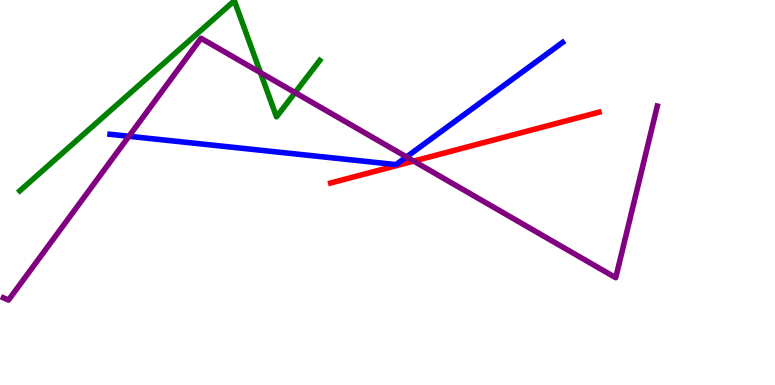[{'lines': ['blue', 'red'], 'intersections': []}, {'lines': ['green', 'red'], 'intersections': []}, {'lines': ['purple', 'red'], 'intersections': [{'x': 5.34, 'y': 5.82}]}, {'lines': ['blue', 'green'], 'intersections': []}, {'lines': ['blue', 'purple'], 'intersections': [{'x': 1.66, 'y': 6.46}, {'x': 5.25, 'y': 5.92}]}, {'lines': ['green', 'purple'], 'intersections': [{'x': 3.36, 'y': 8.11}, {'x': 3.81, 'y': 7.59}]}]